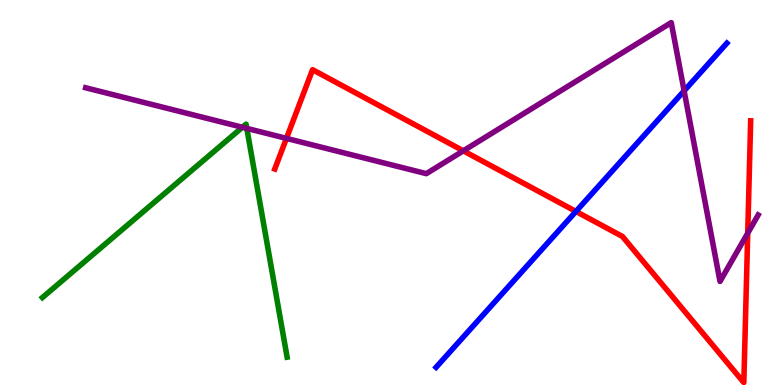[{'lines': ['blue', 'red'], 'intersections': [{'x': 7.43, 'y': 4.51}]}, {'lines': ['green', 'red'], 'intersections': []}, {'lines': ['purple', 'red'], 'intersections': [{'x': 3.7, 'y': 6.41}, {'x': 5.98, 'y': 6.08}, {'x': 9.65, 'y': 3.94}]}, {'lines': ['blue', 'green'], 'intersections': []}, {'lines': ['blue', 'purple'], 'intersections': [{'x': 8.83, 'y': 7.64}]}, {'lines': ['green', 'purple'], 'intersections': [{'x': 3.13, 'y': 6.69}, {'x': 3.18, 'y': 6.67}]}]